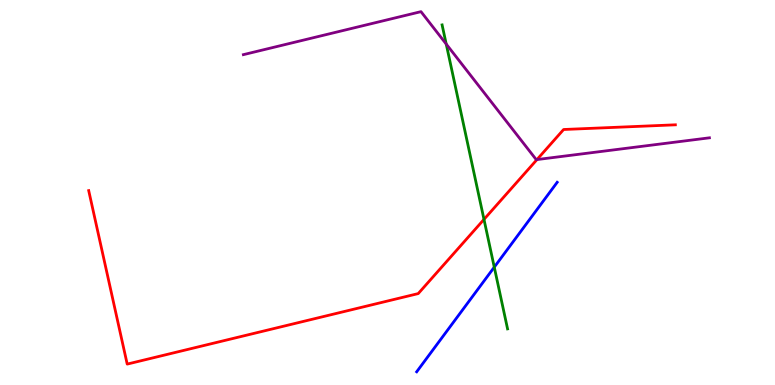[{'lines': ['blue', 'red'], 'intersections': []}, {'lines': ['green', 'red'], 'intersections': [{'x': 6.24, 'y': 4.3}]}, {'lines': ['purple', 'red'], 'intersections': [{'x': 6.93, 'y': 5.86}]}, {'lines': ['blue', 'green'], 'intersections': [{'x': 6.38, 'y': 3.06}]}, {'lines': ['blue', 'purple'], 'intersections': []}, {'lines': ['green', 'purple'], 'intersections': [{'x': 5.76, 'y': 8.86}]}]